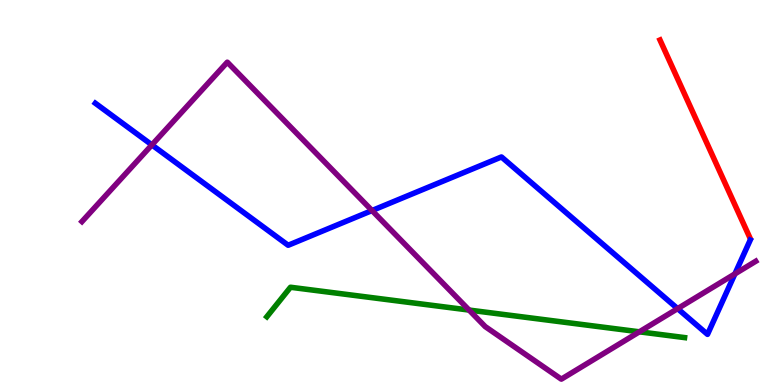[{'lines': ['blue', 'red'], 'intersections': []}, {'lines': ['green', 'red'], 'intersections': []}, {'lines': ['purple', 'red'], 'intersections': []}, {'lines': ['blue', 'green'], 'intersections': []}, {'lines': ['blue', 'purple'], 'intersections': [{'x': 1.96, 'y': 6.24}, {'x': 4.8, 'y': 4.53}, {'x': 8.74, 'y': 1.98}, {'x': 9.48, 'y': 2.89}]}, {'lines': ['green', 'purple'], 'intersections': [{'x': 6.05, 'y': 1.95}, {'x': 8.25, 'y': 1.38}]}]